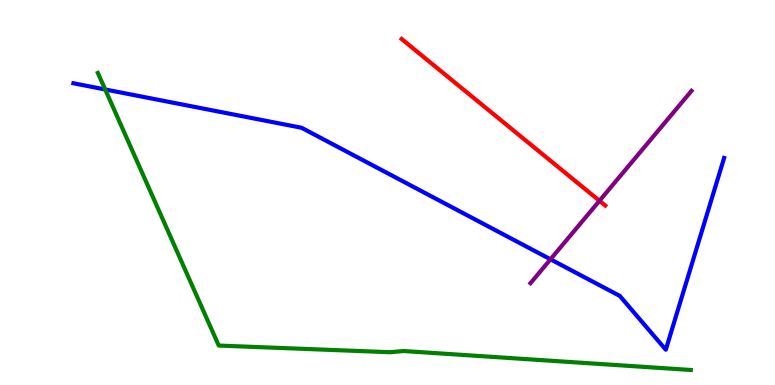[{'lines': ['blue', 'red'], 'intersections': []}, {'lines': ['green', 'red'], 'intersections': []}, {'lines': ['purple', 'red'], 'intersections': [{'x': 7.74, 'y': 4.78}]}, {'lines': ['blue', 'green'], 'intersections': [{'x': 1.36, 'y': 7.68}]}, {'lines': ['blue', 'purple'], 'intersections': [{'x': 7.1, 'y': 3.27}]}, {'lines': ['green', 'purple'], 'intersections': []}]